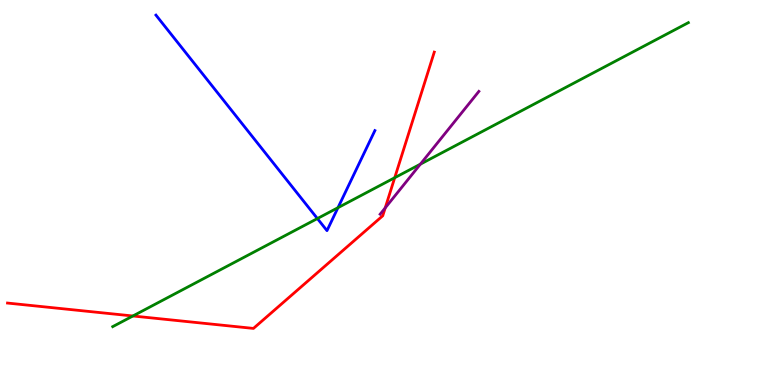[{'lines': ['blue', 'red'], 'intersections': []}, {'lines': ['green', 'red'], 'intersections': [{'x': 1.71, 'y': 1.79}, {'x': 5.09, 'y': 5.38}]}, {'lines': ['purple', 'red'], 'intersections': [{'x': 4.97, 'y': 4.6}]}, {'lines': ['blue', 'green'], 'intersections': [{'x': 4.1, 'y': 4.32}, {'x': 4.36, 'y': 4.61}]}, {'lines': ['blue', 'purple'], 'intersections': []}, {'lines': ['green', 'purple'], 'intersections': [{'x': 5.42, 'y': 5.74}]}]